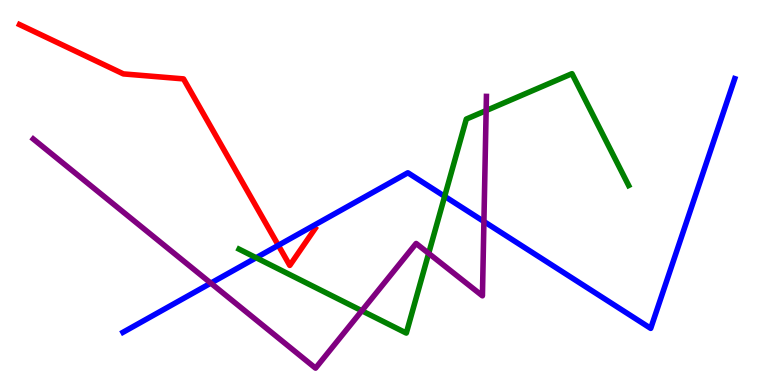[{'lines': ['blue', 'red'], 'intersections': [{'x': 3.59, 'y': 3.63}]}, {'lines': ['green', 'red'], 'intersections': []}, {'lines': ['purple', 'red'], 'intersections': []}, {'lines': ['blue', 'green'], 'intersections': [{'x': 3.31, 'y': 3.31}, {'x': 5.74, 'y': 4.9}]}, {'lines': ['blue', 'purple'], 'intersections': [{'x': 2.72, 'y': 2.65}, {'x': 6.24, 'y': 4.25}]}, {'lines': ['green', 'purple'], 'intersections': [{'x': 4.67, 'y': 1.93}, {'x': 5.53, 'y': 3.42}, {'x': 6.27, 'y': 7.13}]}]